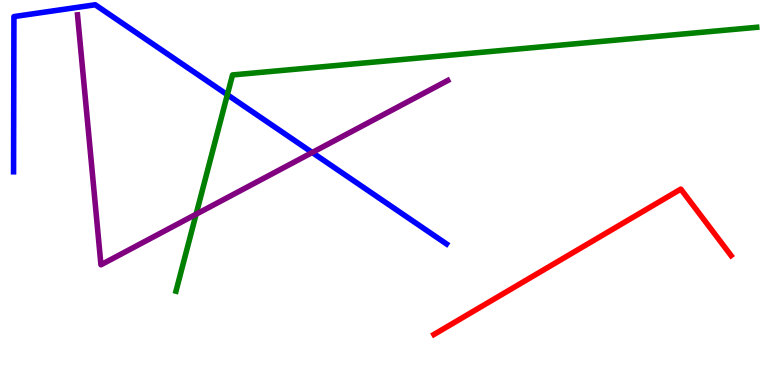[{'lines': ['blue', 'red'], 'intersections': []}, {'lines': ['green', 'red'], 'intersections': []}, {'lines': ['purple', 'red'], 'intersections': []}, {'lines': ['blue', 'green'], 'intersections': [{'x': 2.93, 'y': 7.54}]}, {'lines': ['blue', 'purple'], 'intersections': [{'x': 4.03, 'y': 6.04}]}, {'lines': ['green', 'purple'], 'intersections': [{'x': 2.53, 'y': 4.44}]}]